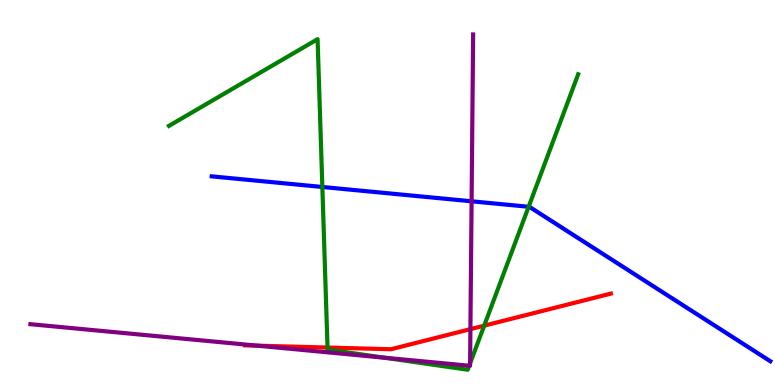[{'lines': ['blue', 'red'], 'intersections': []}, {'lines': ['green', 'red'], 'intersections': [{'x': 4.23, 'y': 0.973}, {'x': 6.25, 'y': 1.54}]}, {'lines': ['purple', 'red'], 'intersections': [{'x': 3.32, 'y': 1.02}, {'x': 6.07, 'y': 1.45}]}, {'lines': ['blue', 'green'], 'intersections': [{'x': 4.16, 'y': 5.14}, {'x': 6.82, 'y': 4.63}]}, {'lines': ['blue', 'purple'], 'intersections': [{'x': 6.09, 'y': 4.77}]}, {'lines': ['green', 'purple'], 'intersections': [{'x': 4.96, 'y': 0.709}, {'x': 6.05, 'y': 0.5}, {'x': 6.07, 'y': 0.561}]}]